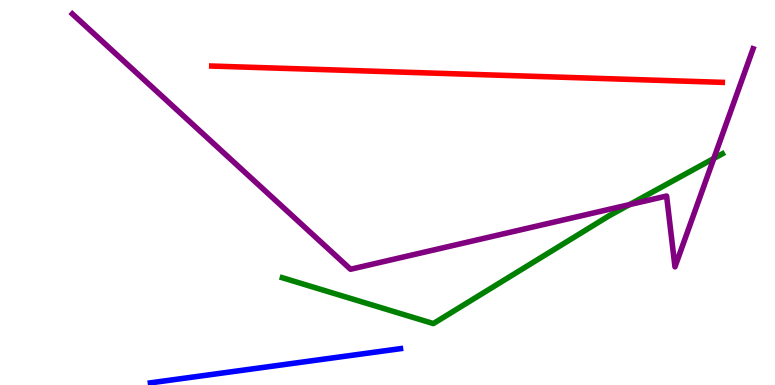[{'lines': ['blue', 'red'], 'intersections': []}, {'lines': ['green', 'red'], 'intersections': []}, {'lines': ['purple', 'red'], 'intersections': []}, {'lines': ['blue', 'green'], 'intersections': []}, {'lines': ['blue', 'purple'], 'intersections': []}, {'lines': ['green', 'purple'], 'intersections': [{'x': 8.12, 'y': 4.69}, {'x': 9.21, 'y': 5.88}]}]